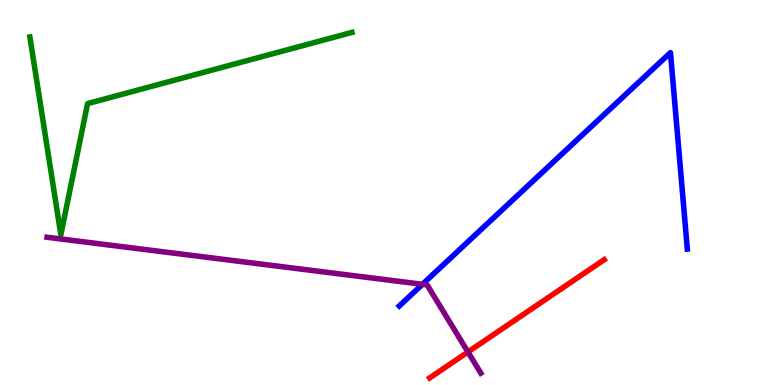[{'lines': ['blue', 'red'], 'intersections': []}, {'lines': ['green', 'red'], 'intersections': []}, {'lines': ['purple', 'red'], 'intersections': [{'x': 6.04, 'y': 0.857}]}, {'lines': ['blue', 'green'], 'intersections': []}, {'lines': ['blue', 'purple'], 'intersections': [{'x': 5.45, 'y': 2.62}]}, {'lines': ['green', 'purple'], 'intersections': []}]